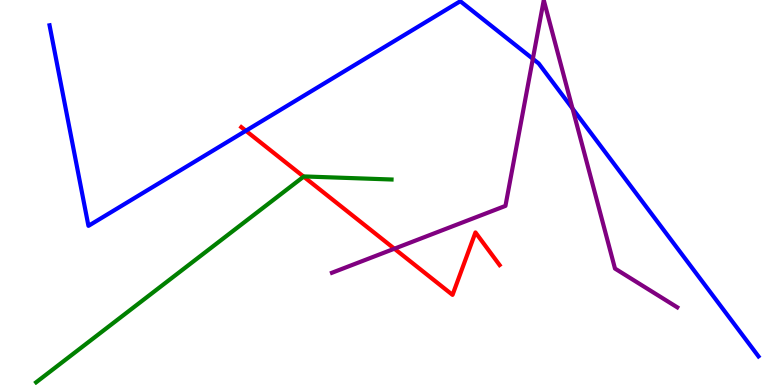[{'lines': ['blue', 'red'], 'intersections': [{'x': 3.17, 'y': 6.6}]}, {'lines': ['green', 'red'], 'intersections': [{'x': 3.92, 'y': 5.41}]}, {'lines': ['purple', 'red'], 'intersections': [{'x': 5.09, 'y': 3.54}]}, {'lines': ['blue', 'green'], 'intersections': []}, {'lines': ['blue', 'purple'], 'intersections': [{'x': 6.88, 'y': 8.47}, {'x': 7.39, 'y': 7.18}]}, {'lines': ['green', 'purple'], 'intersections': []}]